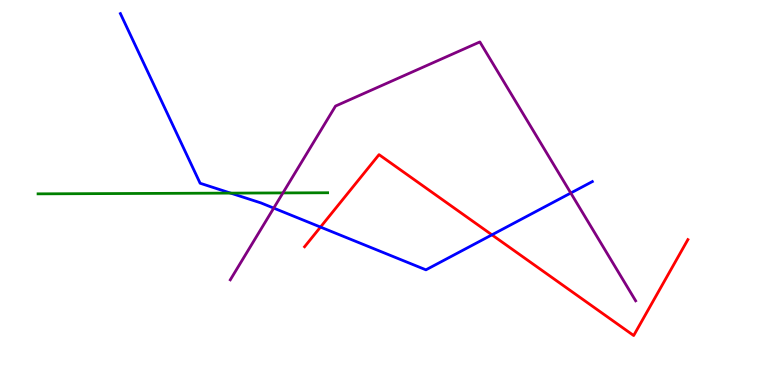[{'lines': ['blue', 'red'], 'intersections': [{'x': 4.14, 'y': 4.1}, {'x': 6.35, 'y': 3.9}]}, {'lines': ['green', 'red'], 'intersections': []}, {'lines': ['purple', 'red'], 'intersections': []}, {'lines': ['blue', 'green'], 'intersections': [{'x': 2.98, 'y': 4.98}]}, {'lines': ['blue', 'purple'], 'intersections': [{'x': 3.53, 'y': 4.59}, {'x': 7.36, 'y': 4.99}]}, {'lines': ['green', 'purple'], 'intersections': [{'x': 3.65, 'y': 4.99}]}]